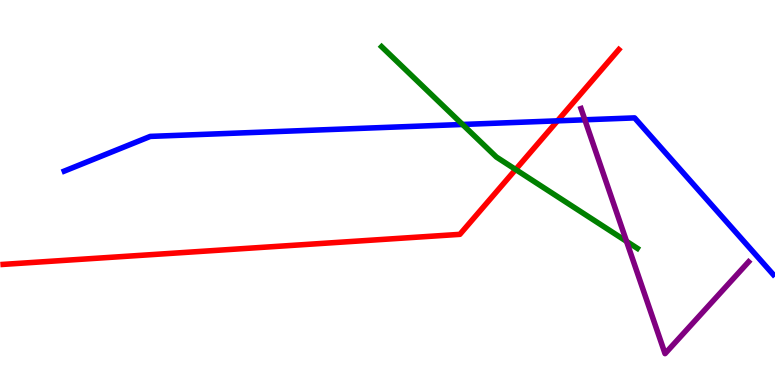[{'lines': ['blue', 'red'], 'intersections': [{'x': 7.19, 'y': 6.86}]}, {'lines': ['green', 'red'], 'intersections': [{'x': 6.65, 'y': 5.6}]}, {'lines': ['purple', 'red'], 'intersections': []}, {'lines': ['blue', 'green'], 'intersections': [{'x': 5.97, 'y': 6.77}]}, {'lines': ['blue', 'purple'], 'intersections': [{'x': 7.55, 'y': 6.89}]}, {'lines': ['green', 'purple'], 'intersections': [{'x': 8.08, 'y': 3.73}]}]